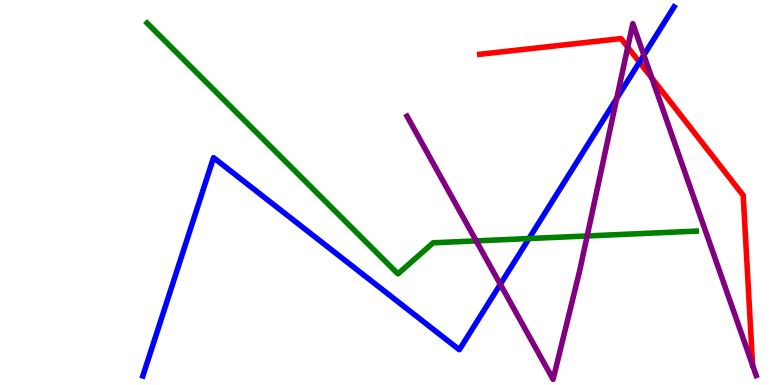[{'lines': ['blue', 'red'], 'intersections': [{'x': 8.25, 'y': 8.39}]}, {'lines': ['green', 'red'], 'intersections': []}, {'lines': ['purple', 'red'], 'intersections': [{'x': 8.1, 'y': 8.77}, {'x': 8.41, 'y': 7.97}]}, {'lines': ['blue', 'green'], 'intersections': [{'x': 6.83, 'y': 3.8}]}, {'lines': ['blue', 'purple'], 'intersections': [{'x': 6.46, 'y': 2.62}, {'x': 7.96, 'y': 7.44}, {'x': 8.31, 'y': 8.57}]}, {'lines': ['green', 'purple'], 'intersections': [{'x': 6.14, 'y': 3.74}, {'x': 7.58, 'y': 3.87}]}]